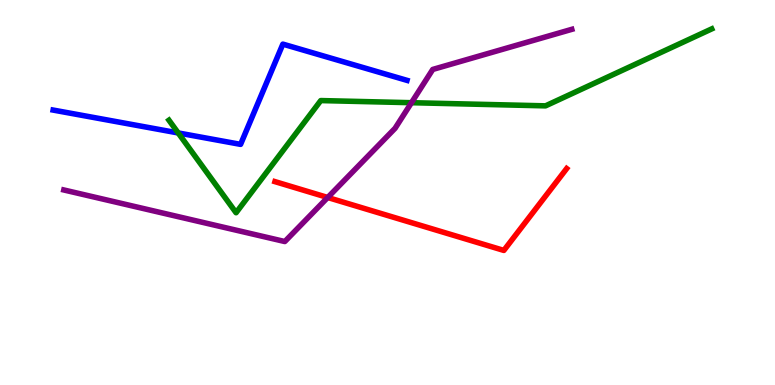[{'lines': ['blue', 'red'], 'intersections': []}, {'lines': ['green', 'red'], 'intersections': []}, {'lines': ['purple', 'red'], 'intersections': [{'x': 4.23, 'y': 4.87}]}, {'lines': ['blue', 'green'], 'intersections': [{'x': 2.3, 'y': 6.55}]}, {'lines': ['blue', 'purple'], 'intersections': []}, {'lines': ['green', 'purple'], 'intersections': [{'x': 5.31, 'y': 7.33}]}]